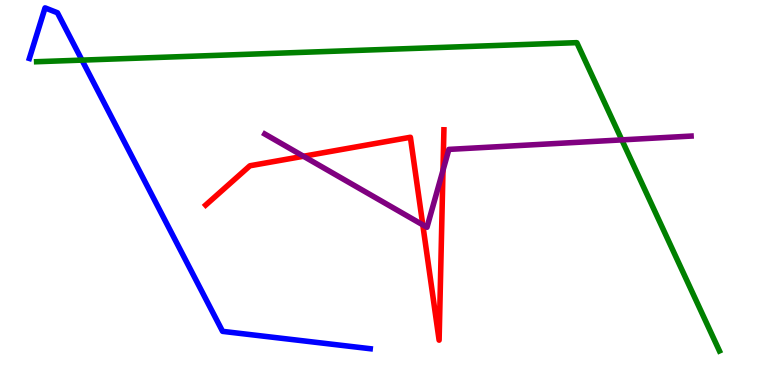[{'lines': ['blue', 'red'], 'intersections': []}, {'lines': ['green', 'red'], 'intersections': []}, {'lines': ['purple', 'red'], 'intersections': [{'x': 3.92, 'y': 5.94}, {'x': 5.46, 'y': 4.16}, {'x': 5.72, 'y': 5.58}]}, {'lines': ['blue', 'green'], 'intersections': [{'x': 1.06, 'y': 8.44}]}, {'lines': ['blue', 'purple'], 'intersections': []}, {'lines': ['green', 'purple'], 'intersections': [{'x': 8.02, 'y': 6.37}]}]